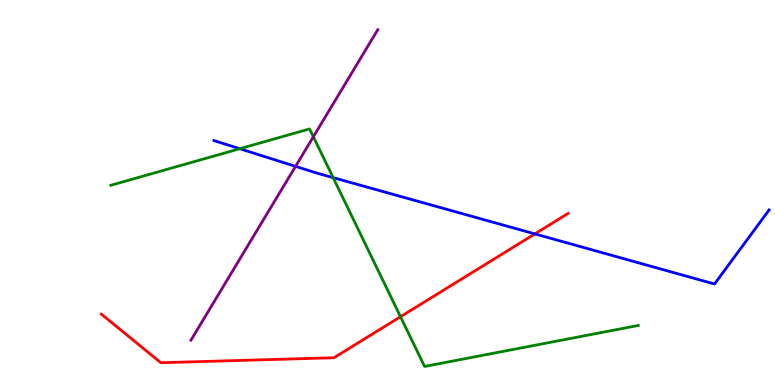[{'lines': ['blue', 'red'], 'intersections': [{'x': 6.9, 'y': 3.92}]}, {'lines': ['green', 'red'], 'intersections': [{'x': 5.17, 'y': 1.77}]}, {'lines': ['purple', 'red'], 'intersections': []}, {'lines': ['blue', 'green'], 'intersections': [{'x': 3.09, 'y': 6.14}, {'x': 4.3, 'y': 5.39}]}, {'lines': ['blue', 'purple'], 'intersections': [{'x': 3.81, 'y': 5.68}]}, {'lines': ['green', 'purple'], 'intersections': [{'x': 4.04, 'y': 6.45}]}]